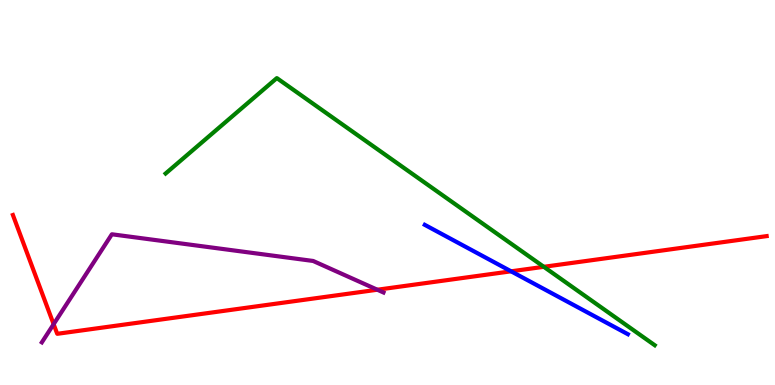[{'lines': ['blue', 'red'], 'intersections': [{'x': 6.59, 'y': 2.95}]}, {'lines': ['green', 'red'], 'intersections': [{'x': 7.02, 'y': 3.07}]}, {'lines': ['purple', 'red'], 'intersections': [{'x': 0.692, 'y': 1.58}, {'x': 4.87, 'y': 2.47}]}, {'lines': ['blue', 'green'], 'intersections': []}, {'lines': ['blue', 'purple'], 'intersections': []}, {'lines': ['green', 'purple'], 'intersections': []}]